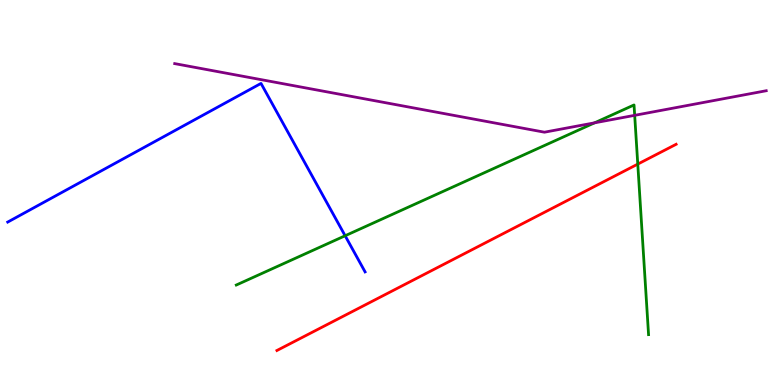[{'lines': ['blue', 'red'], 'intersections': []}, {'lines': ['green', 'red'], 'intersections': [{'x': 8.23, 'y': 5.74}]}, {'lines': ['purple', 'red'], 'intersections': []}, {'lines': ['blue', 'green'], 'intersections': [{'x': 4.45, 'y': 3.88}]}, {'lines': ['blue', 'purple'], 'intersections': []}, {'lines': ['green', 'purple'], 'intersections': [{'x': 7.67, 'y': 6.81}, {'x': 8.19, 'y': 7.0}]}]